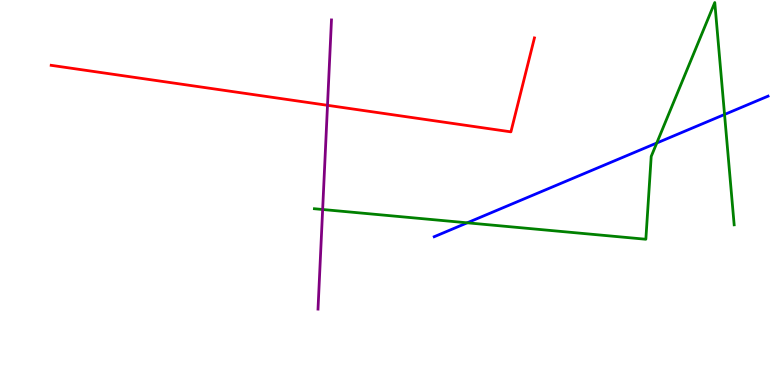[{'lines': ['blue', 'red'], 'intersections': []}, {'lines': ['green', 'red'], 'intersections': []}, {'lines': ['purple', 'red'], 'intersections': [{'x': 4.23, 'y': 7.26}]}, {'lines': ['blue', 'green'], 'intersections': [{'x': 6.03, 'y': 4.21}, {'x': 8.47, 'y': 6.29}, {'x': 9.35, 'y': 7.03}]}, {'lines': ['blue', 'purple'], 'intersections': []}, {'lines': ['green', 'purple'], 'intersections': [{'x': 4.16, 'y': 4.56}]}]